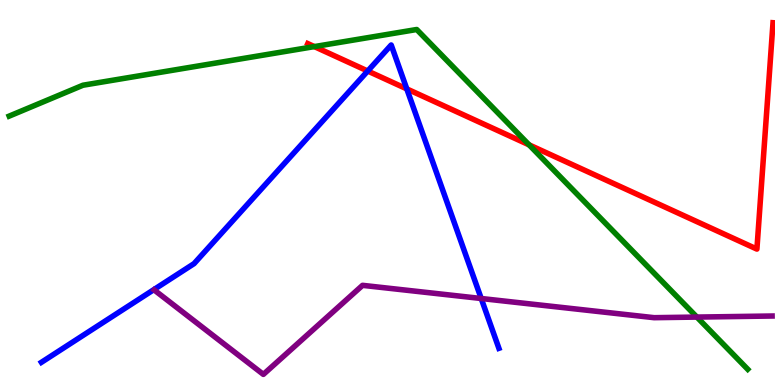[{'lines': ['blue', 'red'], 'intersections': [{'x': 4.74, 'y': 8.16}, {'x': 5.25, 'y': 7.69}]}, {'lines': ['green', 'red'], 'intersections': [{'x': 4.06, 'y': 8.79}, {'x': 6.83, 'y': 6.24}]}, {'lines': ['purple', 'red'], 'intersections': []}, {'lines': ['blue', 'green'], 'intersections': []}, {'lines': ['blue', 'purple'], 'intersections': [{'x': 6.21, 'y': 2.25}]}, {'lines': ['green', 'purple'], 'intersections': [{'x': 8.99, 'y': 1.76}]}]